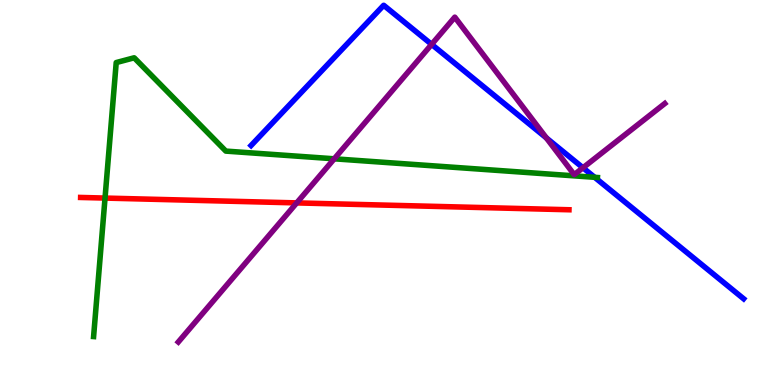[{'lines': ['blue', 'red'], 'intersections': []}, {'lines': ['green', 'red'], 'intersections': [{'x': 1.36, 'y': 4.86}]}, {'lines': ['purple', 'red'], 'intersections': [{'x': 3.83, 'y': 4.73}]}, {'lines': ['blue', 'green'], 'intersections': [{'x': 7.67, 'y': 5.39}]}, {'lines': ['blue', 'purple'], 'intersections': [{'x': 5.57, 'y': 8.85}, {'x': 7.05, 'y': 6.42}, {'x': 7.52, 'y': 5.64}]}, {'lines': ['green', 'purple'], 'intersections': [{'x': 4.31, 'y': 5.88}]}]